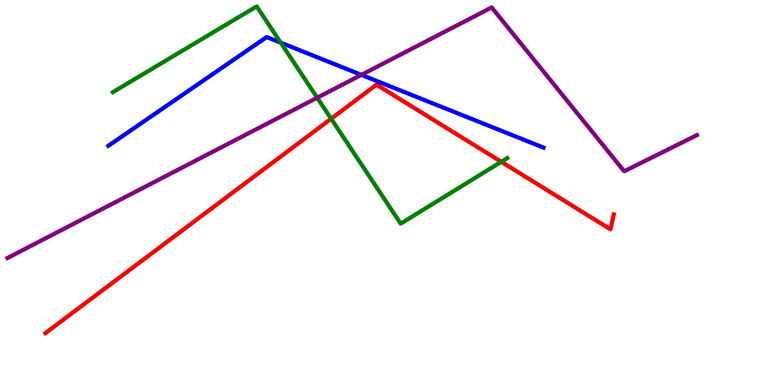[{'lines': ['blue', 'red'], 'intersections': []}, {'lines': ['green', 'red'], 'intersections': [{'x': 4.27, 'y': 6.92}, {'x': 6.47, 'y': 5.8}]}, {'lines': ['purple', 'red'], 'intersections': []}, {'lines': ['blue', 'green'], 'intersections': [{'x': 3.62, 'y': 8.89}]}, {'lines': ['blue', 'purple'], 'intersections': [{'x': 4.66, 'y': 8.06}]}, {'lines': ['green', 'purple'], 'intersections': [{'x': 4.09, 'y': 7.46}]}]